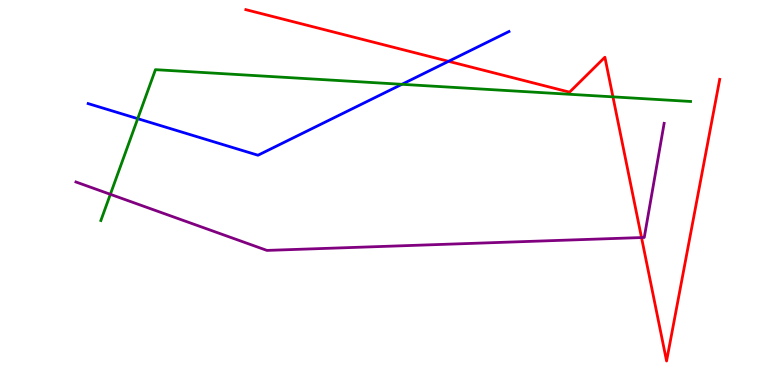[{'lines': ['blue', 'red'], 'intersections': [{'x': 5.79, 'y': 8.41}]}, {'lines': ['green', 'red'], 'intersections': [{'x': 7.91, 'y': 7.48}]}, {'lines': ['purple', 'red'], 'intersections': [{'x': 8.28, 'y': 3.83}]}, {'lines': ['blue', 'green'], 'intersections': [{'x': 1.78, 'y': 6.92}, {'x': 5.19, 'y': 7.81}]}, {'lines': ['blue', 'purple'], 'intersections': []}, {'lines': ['green', 'purple'], 'intersections': [{'x': 1.42, 'y': 4.95}]}]